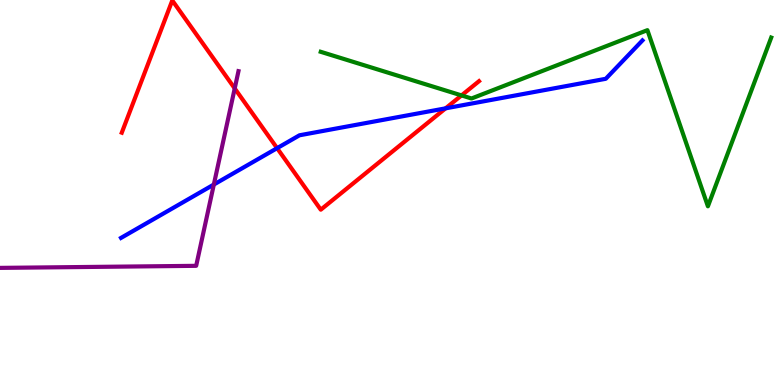[{'lines': ['blue', 'red'], 'intersections': [{'x': 3.58, 'y': 6.15}, {'x': 5.75, 'y': 7.19}]}, {'lines': ['green', 'red'], 'intersections': [{'x': 5.95, 'y': 7.52}]}, {'lines': ['purple', 'red'], 'intersections': [{'x': 3.03, 'y': 7.7}]}, {'lines': ['blue', 'green'], 'intersections': []}, {'lines': ['blue', 'purple'], 'intersections': [{'x': 2.76, 'y': 5.21}]}, {'lines': ['green', 'purple'], 'intersections': []}]